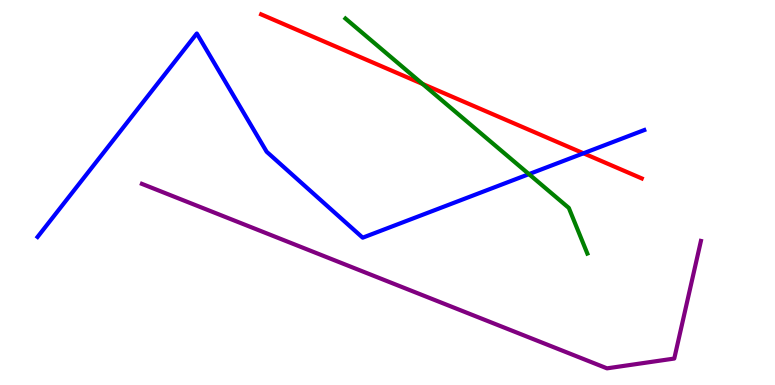[{'lines': ['blue', 'red'], 'intersections': [{'x': 7.53, 'y': 6.02}]}, {'lines': ['green', 'red'], 'intersections': [{'x': 5.45, 'y': 7.82}]}, {'lines': ['purple', 'red'], 'intersections': []}, {'lines': ['blue', 'green'], 'intersections': [{'x': 6.83, 'y': 5.48}]}, {'lines': ['blue', 'purple'], 'intersections': []}, {'lines': ['green', 'purple'], 'intersections': []}]